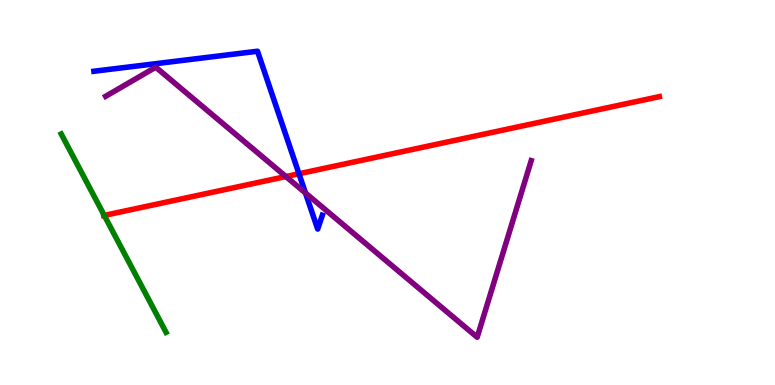[{'lines': ['blue', 'red'], 'intersections': [{'x': 3.86, 'y': 5.49}]}, {'lines': ['green', 'red'], 'intersections': [{'x': 1.35, 'y': 4.4}]}, {'lines': ['purple', 'red'], 'intersections': [{'x': 3.69, 'y': 5.41}]}, {'lines': ['blue', 'green'], 'intersections': []}, {'lines': ['blue', 'purple'], 'intersections': [{'x': 3.94, 'y': 4.99}]}, {'lines': ['green', 'purple'], 'intersections': []}]